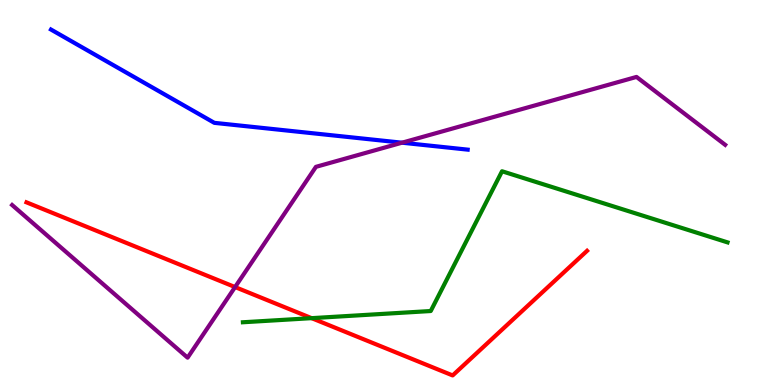[{'lines': ['blue', 'red'], 'intersections': []}, {'lines': ['green', 'red'], 'intersections': [{'x': 4.02, 'y': 1.74}]}, {'lines': ['purple', 'red'], 'intersections': [{'x': 3.03, 'y': 2.54}]}, {'lines': ['blue', 'green'], 'intersections': []}, {'lines': ['blue', 'purple'], 'intersections': [{'x': 5.19, 'y': 6.29}]}, {'lines': ['green', 'purple'], 'intersections': []}]